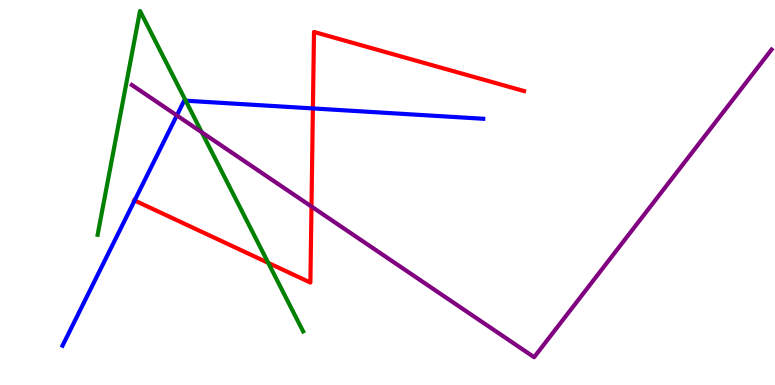[{'lines': ['blue', 'red'], 'intersections': [{'x': 1.74, 'y': 4.79}, {'x': 4.04, 'y': 7.18}]}, {'lines': ['green', 'red'], 'intersections': [{'x': 3.46, 'y': 3.17}]}, {'lines': ['purple', 'red'], 'intersections': [{'x': 4.02, 'y': 4.64}]}, {'lines': ['blue', 'green'], 'intersections': [{'x': 2.4, 'y': 7.38}]}, {'lines': ['blue', 'purple'], 'intersections': [{'x': 2.28, 'y': 7.0}]}, {'lines': ['green', 'purple'], 'intersections': [{'x': 2.6, 'y': 6.56}]}]